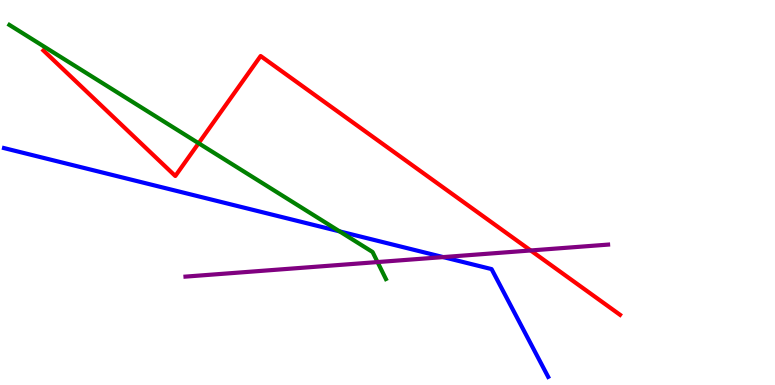[{'lines': ['blue', 'red'], 'intersections': []}, {'lines': ['green', 'red'], 'intersections': [{'x': 2.56, 'y': 6.28}]}, {'lines': ['purple', 'red'], 'intersections': [{'x': 6.85, 'y': 3.49}]}, {'lines': ['blue', 'green'], 'intersections': [{'x': 4.38, 'y': 3.99}]}, {'lines': ['blue', 'purple'], 'intersections': [{'x': 5.72, 'y': 3.32}]}, {'lines': ['green', 'purple'], 'intersections': [{'x': 4.87, 'y': 3.19}]}]